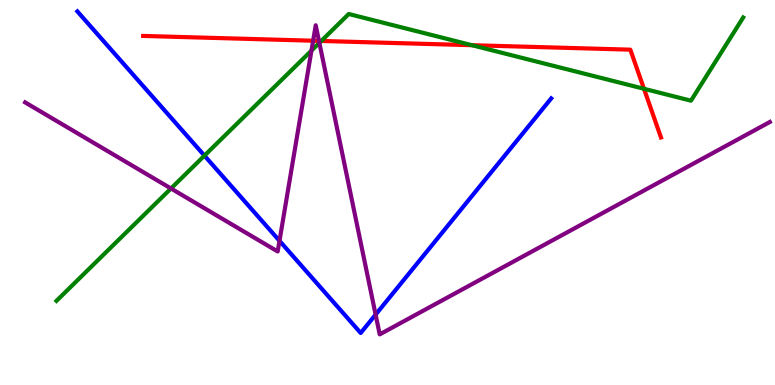[{'lines': ['blue', 'red'], 'intersections': []}, {'lines': ['green', 'red'], 'intersections': [{'x': 4.15, 'y': 8.94}, {'x': 6.09, 'y': 8.83}, {'x': 8.31, 'y': 7.69}]}, {'lines': ['purple', 'red'], 'intersections': [{'x': 4.04, 'y': 8.94}, {'x': 4.12, 'y': 8.94}]}, {'lines': ['blue', 'green'], 'intersections': [{'x': 2.64, 'y': 5.96}]}, {'lines': ['blue', 'purple'], 'intersections': [{'x': 3.61, 'y': 3.74}, {'x': 4.85, 'y': 1.83}]}, {'lines': ['green', 'purple'], 'intersections': [{'x': 2.21, 'y': 5.1}, {'x': 4.02, 'y': 8.69}, {'x': 4.12, 'y': 8.89}]}]